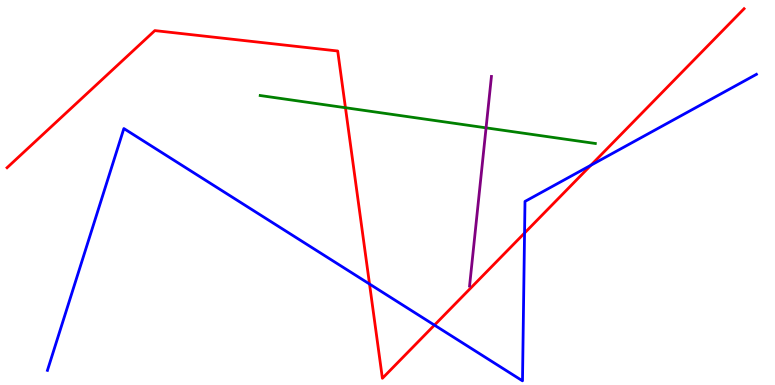[{'lines': ['blue', 'red'], 'intersections': [{'x': 4.77, 'y': 2.62}, {'x': 5.61, 'y': 1.56}, {'x': 6.77, 'y': 3.95}, {'x': 7.62, 'y': 5.71}]}, {'lines': ['green', 'red'], 'intersections': [{'x': 4.46, 'y': 7.2}]}, {'lines': ['purple', 'red'], 'intersections': []}, {'lines': ['blue', 'green'], 'intersections': []}, {'lines': ['blue', 'purple'], 'intersections': []}, {'lines': ['green', 'purple'], 'intersections': [{'x': 6.27, 'y': 6.68}]}]